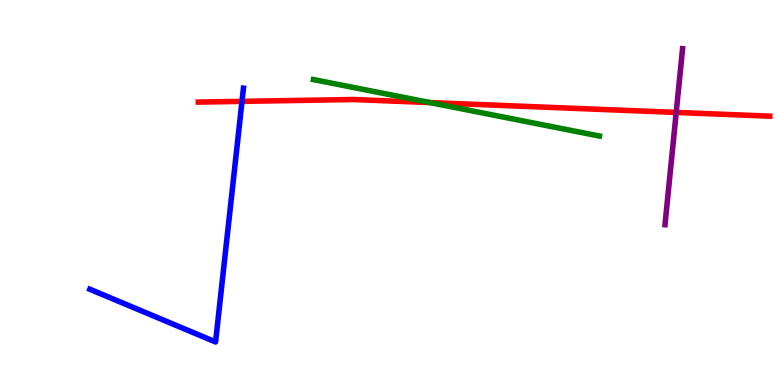[{'lines': ['blue', 'red'], 'intersections': [{'x': 3.12, 'y': 7.37}]}, {'lines': ['green', 'red'], 'intersections': [{'x': 5.55, 'y': 7.34}]}, {'lines': ['purple', 'red'], 'intersections': [{'x': 8.73, 'y': 7.08}]}, {'lines': ['blue', 'green'], 'intersections': []}, {'lines': ['blue', 'purple'], 'intersections': []}, {'lines': ['green', 'purple'], 'intersections': []}]